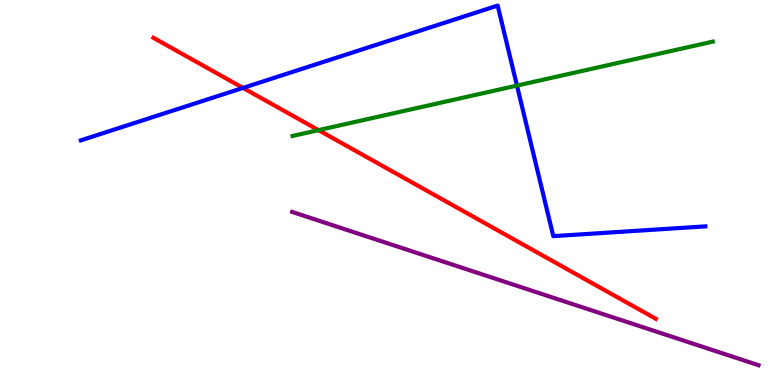[{'lines': ['blue', 'red'], 'intersections': [{'x': 3.14, 'y': 7.72}]}, {'lines': ['green', 'red'], 'intersections': [{'x': 4.11, 'y': 6.62}]}, {'lines': ['purple', 'red'], 'intersections': []}, {'lines': ['blue', 'green'], 'intersections': [{'x': 6.67, 'y': 7.78}]}, {'lines': ['blue', 'purple'], 'intersections': []}, {'lines': ['green', 'purple'], 'intersections': []}]